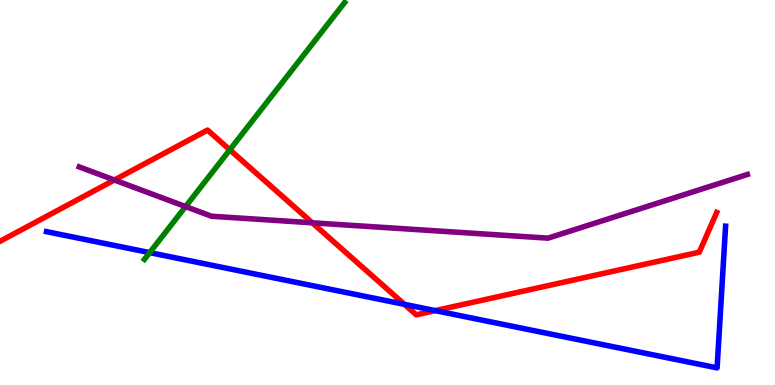[{'lines': ['blue', 'red'], 'intersections': [{'x': 5.22, 'y': 2.09}, {'x': 5.62, 'y': 1.93}]}, {'lines': ['green', 'red'], 'intersections': [{'x': 2.97, 'y': 6.11}]}, {'lines': ['purple', 'red'], 'intersections': [{'x': 1.48, 'y': 5.32}, {'x': 4.03, 'y': 4.21}]}, {'lines': ['blue', 'green'], 'intersections': [{'x': 1.93, 'y': 3.44}]}, {'lines': ['blue', 'purple'], 'intersections': []}, {'lines': ['green', 'purple'], 'intersections': [{'x': 2.39, 'y': 4.63}]}]